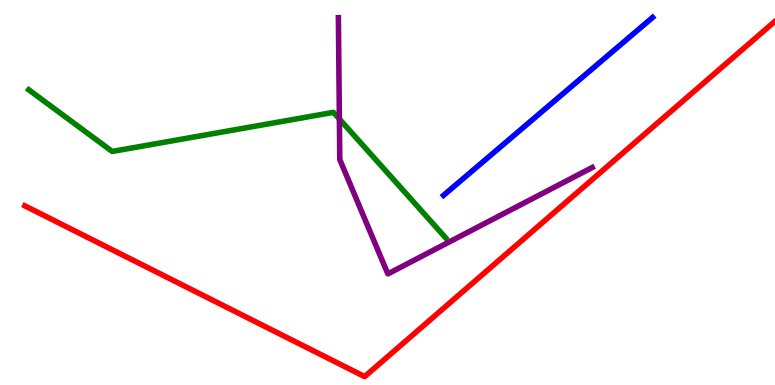[{'lines': ['blue', 'red'], 'intersections': []}, {'lines': ['green', 'red'], 'intersections': []}, {'lines': ['purple', 'red'], 'intersections': []}, {'lines': ['blue', 'green'], 'intersections': []}, {'lines': ['blue', 'purple'], 'intersections': []}, {'lines': ['green', 'purple'], 'intersections': [{'x': 4.38, 'y': 6.91}]}]